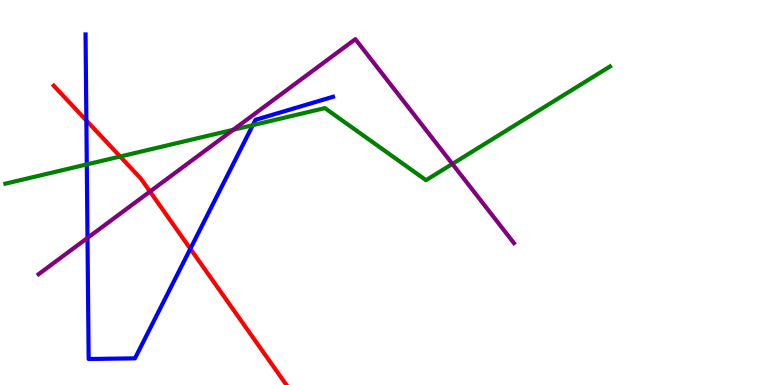[{'lines': ['blue', 'red'], 'intersections': [{'x': 1.11, 'y': 6.87}, {'x': 2.46, 'y': 3.54}]}, {'lines': ['green', 'red'], 'intersections': [{'x': 1.55, 'y': 5.93}]}, {'lines': ['purple', 'red'], 'intersections': [{'x': 1.94, 'y': 5.02}]}, {'lines': ['blue', 'green'], 'intersections': [{'x': 1.12, 'y': 5.73}, {'x': 3.26, 'y': 6.75}]}, {'lines': ['blue', 'purple'], 'intersections': [{'x': 1.13, 'y': 3.82}]}, {'lines': ['green', 'purple'], 'intersections': [{'x': 3.01, 'y': 6.63}, {'x': 5.84, 'y': 5.74}]}]